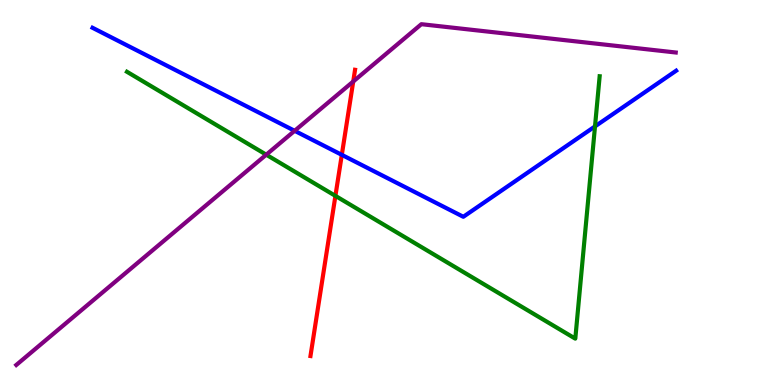[{'lines': ['blue', 'red'], 'intersections': [{'x': 4.41, 'y': 5.98}]}, {'lines': ['green', 'red'], 'intersections': [{'x': 4.33, 'y': 4.91}]}, {'lines': ['purple', 'red'], 'intersections': [{'x': 4.56, 'y': 7.88}]}, {'lines': ['blue', 'green'], 'intersections': [{'x': 7.68, 'y': 6.72}]}, {'lines': ['blue', 'purple'], 'intersections': [{'x': 3.8, 'y': 6.6}]}, {'lines': ['green', 'purple'], 'intersections': [{'x': 3.44, 'y': 5.98}]}]